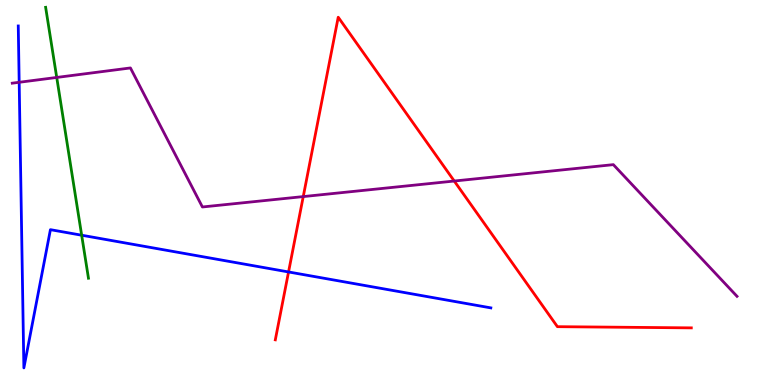[{'lines': ['blue', 'red'], 'intersections': [{'x': 3.72, 'y': 2.94}]}, {'lines': ['green', 'red'], 'intersections': []}, {'lines': ['purple', 'red'], 'intersections': [{'x': 3.91, 'y': 4.89}, {'x': 5.86, 'y': 5.3}]}, {'lines': ['blue', 'green'], 'intersections': [{'x': 1.05, 'y': 3.89}]}, {'lines': ['blue', 'purple'], 'intersections': [{'x': 0.247, 'y': 7.86}]}, {'lines': ['green', 'purple'], 'intersections': [{'x': 0.732, 'y': 7.99}]}]